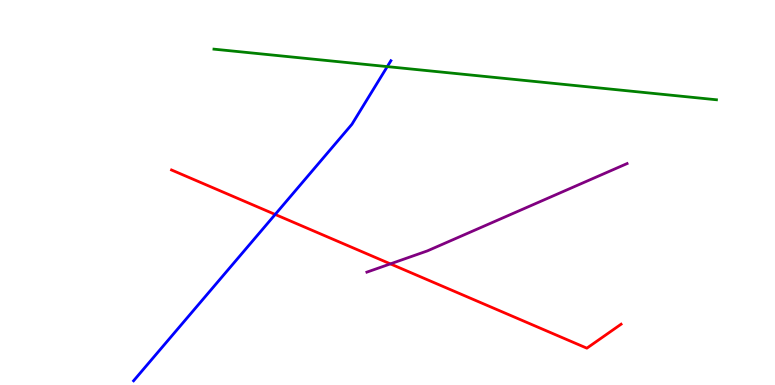[{'lines': ['blue', 'red'], 'intersections': [{'x': 3.55, 'y': 4.43}]}, {'lines': ['green', 'red'], 'intersections': []}, {'lines': ['purple', 'red'], 'intersections': [{'x': 5.04, 'y': 3.15}]}, {'lines': ['blue', 'green'], 'intersections': [{'x': 5.0, 'y': 8.27}]}, {'lines': ['blue', 'purple'], 'intersections': []}, {'lines': ['green', 'purple'], 'intersections': []}]